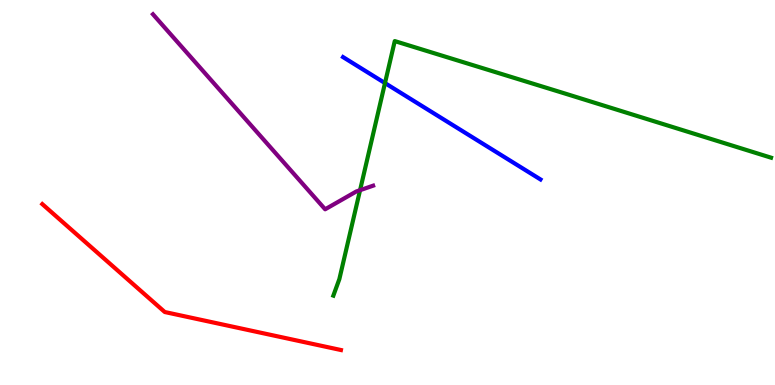[{'lines': ['blue', 'red'], 'intersections': []}, {'lines': ['green', 'red'], 'intersections': []}, {'lines': ['purple', 'red'], 'intersections': []}, {'lines': ['blue', 'green'], 'intersections': [{'x': 4.97, 'y': 7.84}]}, {'lines': ['blue', 'purple'], 'intersections': []}, {'lines': ['green', 'purple'], 'intersections': [{'x': 4.65, 'y': 5.06}]}]